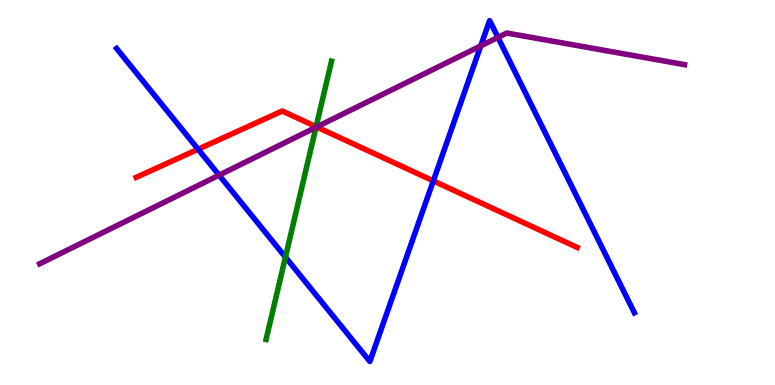[{'lines': ['blue', 'red'], 'intersections': [{'x': 2.56, 'y': 6.12}, {'x': 5.59, 'y': 5.3}]}, {'lines': ['green', 'red'], 'intersections': [{'x': 4.08, 'y': 6.71}]}, {'lines': ['purple', 'red'], 'intersections': [{'x': 4.09, 'y': 6.7}]}, {'lines': ['blue', 'green'], 'intersections': [{'x': 3.68, 'y': 3.32}]}, {'lines': ['blue', 'purple'], 'intersections': [{'x': 2.83, 'y': 5.45}, {'x': 6.2, 'y': 8.81}, {'x': 6.43, 'y': 9.03}]}, {'lines': ['green', 'purple'], 'intersections': [{'x': 4.08, 'y': 6.69}]}]